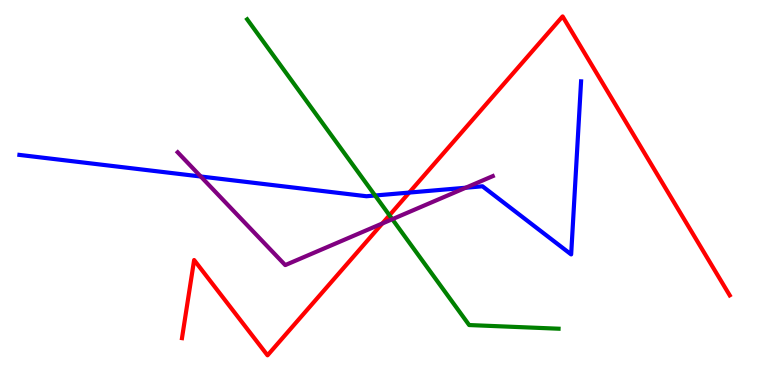[{'lines': ['blue', 'red'], 'intersections': [{'x': 5.28, 'y': 5.0}]}, {'lines': ['green', 'red'], 'intersections': [{'x': 5.03, 'y': 4.41}]}, {'lines': ['purple', 'red'], 'intersections': [{'x': 4.93, 'y': 4.2}]}, {'lines': ['blue', 'green'], 'intersections': [{'x': 4.84, 'y': 4.92}]}, {'lines': ['blue', 'purple'], 'intersections': [{'x': 2.59, 'y': 5.42}, {'x': 6.01, 'y': 5.12}]}, {'lines': ['green', 'purple'], 'intersections': [{'x': 5.06, 'y': 4.31}]}]